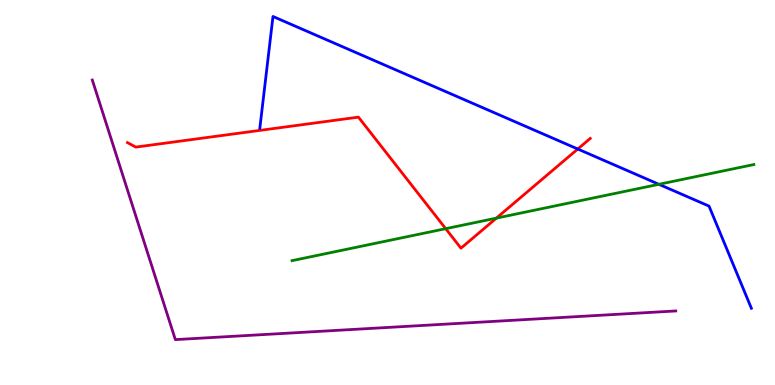[{'lines': ['blue', 'red'], 'intersections': [{'x': 7.46, 'y': 6.13}]}, {'lines': ['green', 'red'], 'intersections': [{'x': 5.75, 'y': 4.06}, {'x': 6.4, 'y': 4.33}]}, {'lines': ['purple', 'red'], 'intersections': []}, {'lines': ['blue', 'green'], 'intersections': [{'x': 8.5, 'y': 5.21}]}, {'lines': ['blue', 'purple'], 'intersections': []}, {'lines': ['green', 'purple'], 'intersections': []}]